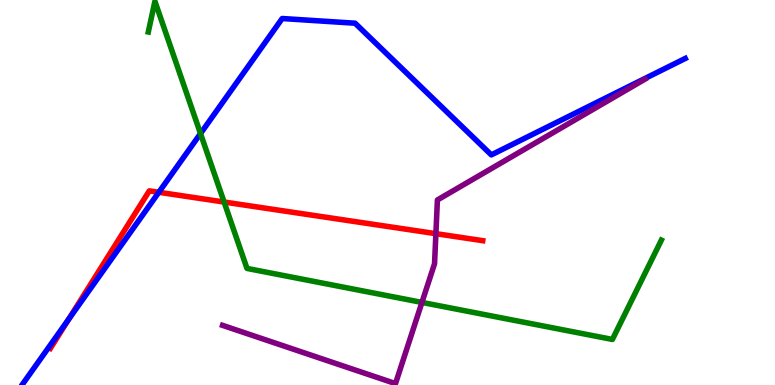[{'lines': ['blue', 'red'], 'intersections': [{'x': 0.887, 'y': 1.71}, {'x': 2.05, 'y': 5.01}]}, {'lines': ['green', 'red'], 'intersections': [{'x': 2.89, 'y': 4.75}]}, {'lines': ['purple', 'red'], 'intersections': [{'x': 5.62, 'y': 3.93}]}, {'lines': ['blue', 'green'], 'intersections': [{'x': 2.59, 'y': 6.53}]}, {'lines': ['blue', 'purple'], 'intersections': []}, {'lines': ['green', 'purple'], 'intersections': [{'x': 5.44, 'y': 2.14}]}]